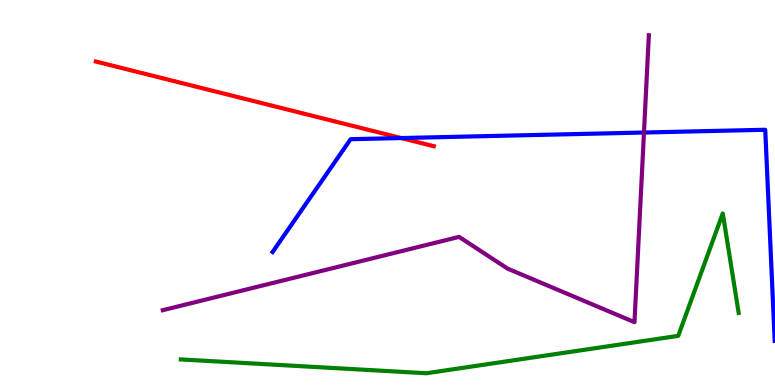[{'lines': ['blue', 'red'], 'intersections': [{'x': 5.18, 'y': 6.41}]}, {'lines': ['green', 'red'], 'intersections': []}, {'lines': ['purple', 'red'], 'intersections': []}, {'lines': ['blue', 'green'], 'intersections': []}, {'lines': ['blue', 'purple'], 'intersections': [{'x': 8.31, 'y': 6.56}]}, {'lines': ['green', 'purple'], 'intersections': []}]